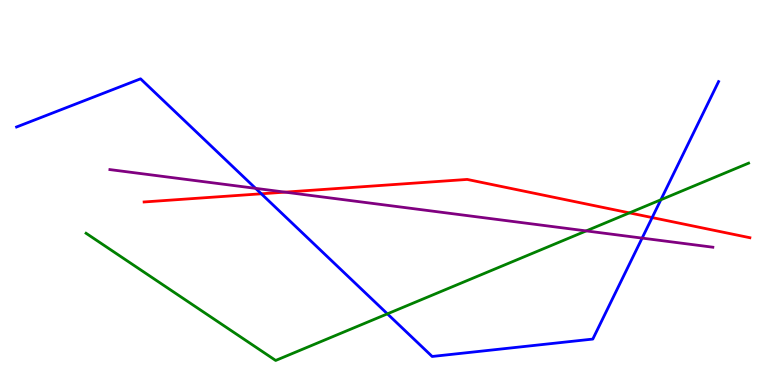[{'lines': ['blue', 'red'], 'intersections': [{'x': 3.37, 'y': 4.97}, {'x': 8.41, 'y': 4.35}]}, {'lines': ['green', 'red'], 'intersections': [{'x': 8.12, 'y': 4.47}]}, {'lines': ['purple', 'red'], 'intersections': [{'x': 3.68, 'y': 5.01}]}, {'lines': ['blue', 'green'], 'intersections': [{'x': 5.0, 'y': 1.85}, {'x': 8.53, 'y': 4.81}]}, {'lines': ['blue', 'purple'], 'intersections': [{'x': 3.3, 'y': 5.11}, {'x': 8.29, 'y': 3.82}]}, {'lines': ['green', 'purple'], 'intersections': [{'x': 7.56, 'y': 4.0}]}]